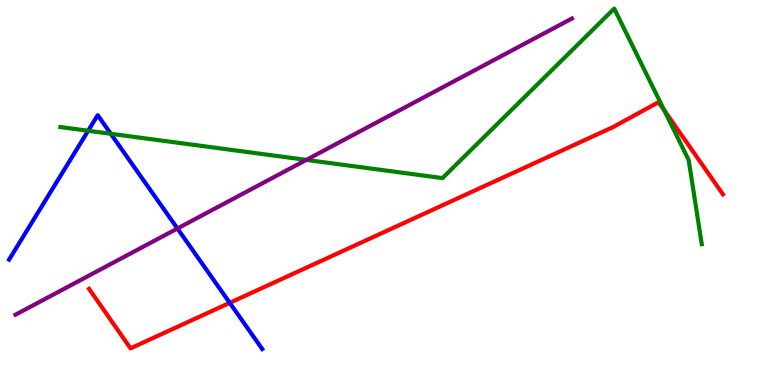[{'lines': ['blue', 'red'], 'intersections': [{'x': 2.96, 'y': 2.13}]}, {'lines': ['green', 'red'], 'intersections': [{'x': 8.57, 'y': 7.13}]}, {'lines': ['purple', 'red'], 'intersections': []}, {'lines': ['blue', 'green'], 'intersections': [{'x': 1.14, 'y': 6.6}, {'x': 1.43, 'y': 6.53}]}, {'lines': ['blue', 'purple'], 'intersections': [{'x': 2.29, 'y': 4.06}]}, {'lines': ['green', 'purple'], 'intersections': [{'x': 3.95, 'y': 5.85}]}]